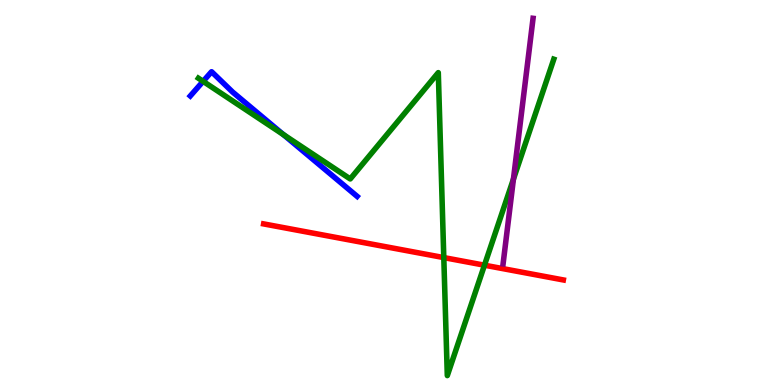[{'lines': ['blue', 'red'], 'intersections': []}, {'lines': ['green', 'red'], 'intersections': [{'x': 5.73, 'y': 3.31}, {'x': 6.25, 'y': 3.11}]}, {'lines': ['purple', 'red'], 'intersections': []}, {'lines': ['blue', 'green'], 'intersections': [{'x': 2.62, 'y': 7.89}, {'x': 3.66, 'y': 6.5}]}, {'lines': ['blue', 'purple'], 'intersections': []}, {'lines': ['green', 'purple'], 'intersections': [{'x': 6.62, 'y': 5.35}]}]